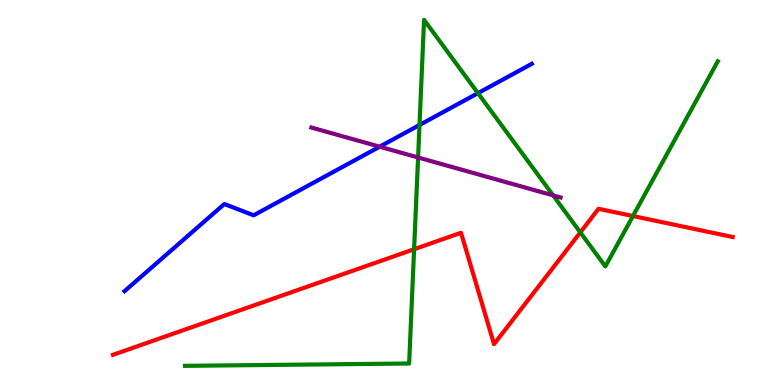[{'lines': ['blue', 'red'], 'intersections': []}, {'lines': ['green', 'red'], 'intersections': [{'x': 5.34, 'y': 3.53}, {'x': 7.49, 'y': 3.96}, {'x': 8.17, 'y': 4.39}]}, {'lines': ['purple', 'red'], 'intersections': []}, {'lines': ['blue', 'green'], 'intersections': [{'x': 5.41, 'y': 6.75}, {'x': 6.17, 'y': 7.58}]}, {'lines': ['blue', 'purple'], 'intersections': [{'x': 4.9, 'y': 6.19}]}, {'lines': ['green', 'purple'], 'intersections': [{'x': 5.39, 'y': 5.91}, {'x': 7.14, 'y': 4.93}]}]